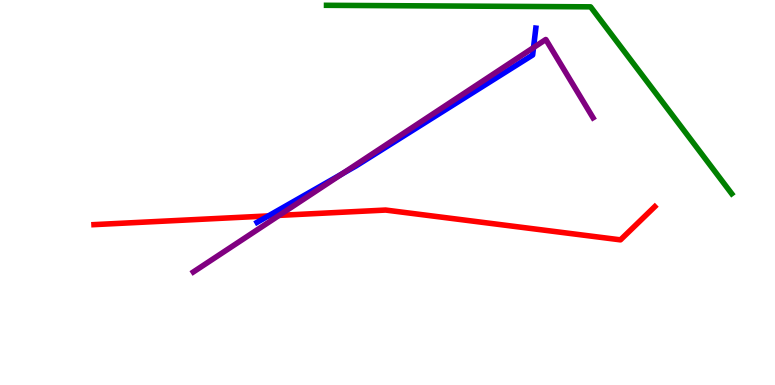[{'lines': ['blue', 'red'], 'intersections': [{'x': 3.46, 'y': 4.39}]}, {'lines': ['green', 'red'], 'intersections': []}, {'lines': ['purple', 'red'], 'intersections': [{'x': 3.6, 'y': 4.41}]}, {'lines': ['blue', 'green'], 'intersections': []}, {'lines': ['blue', 'purple'], 'intersections': [{'x': 4.41, 'y': 5.48}, {'x': 6.88, 'y': 8.76}]}, {'lines': ['green', 'purple'], 'intersections': []}]